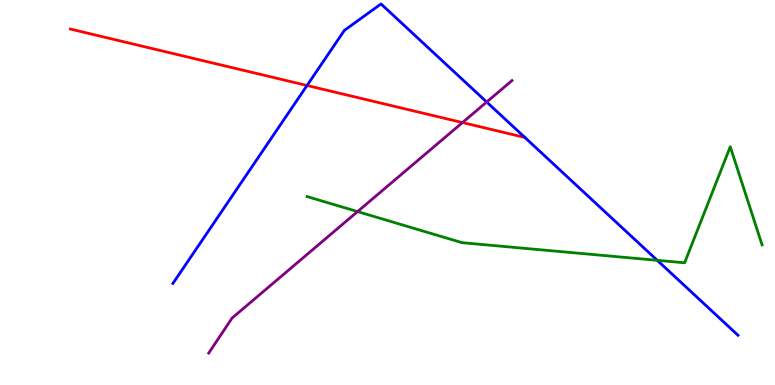[{'lines': ['blue', 'red'], 'intersections': [{'x': 3.96, 'y': 7.78}]}, {'lines': ['green', 'red'], 'intersections': []}, {'lines': ['purple', 'red'], 'intersections': [{'x': 5.97, 'y': 6.82}]}, {'lines': ['blue', 'green'], 'intersections': [{'x': 8.48, 'y': 3.24}]}, {'lines': ['blue', 'purple'], 'intersections': [{'x': 6.28, 'y': 7.35}]}, {'lines': ['green', 'purple'], 'intersections': [{'x': 4.61, 'y': 4.5}]}]